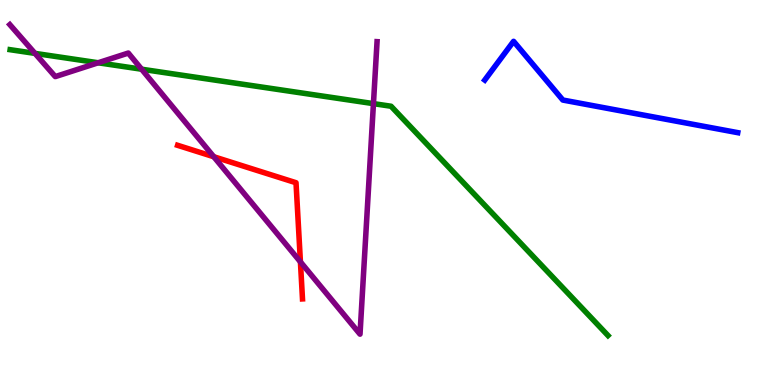[{'lines': ['blue', 'red'], 'intersections': []}, {'lines': ['green', 'red'], 'intersections': []}, {'lines': ['purple', 'red'], 'intersections': [{'x': 2.76, 'y': 5.93}, {'x': 3.88, 'y': 3.2}]}, {'lines': ['blue', 'green'], 'intersections': []}, {'lines': ['blue', 'purple'], 'intersections': []}, {'lines': ['green', 'purple'], 'intersections': [{'x': 0.451, 'y': 8.61}, {'x': 1.27, 'y': 8.37}, {'x': 1.83, 'y': 8.2}, {'x': 4.82, 'y': 7.31}]}]